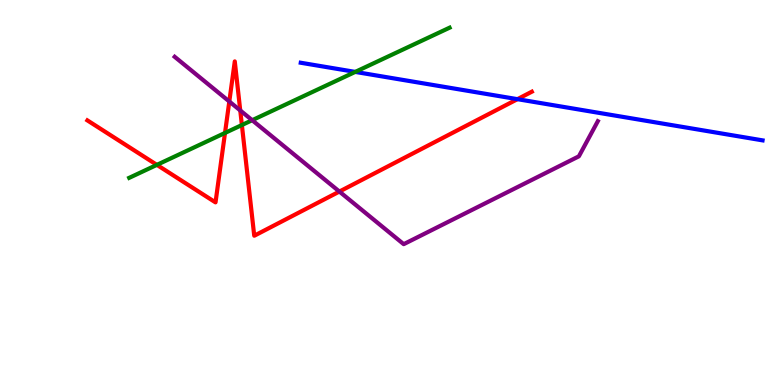[{'lines': ['blue', 'red'], 'intersections': [{'x': 6.68, 'y': 7.42}]}, {'lines': ['green', 'red'], 'intersections': [{'x': 2.02, 'y': 5.72}, {'x': 2.9, 'y': 6.55}, {'x': 3.12, 'y': 6.75}]}, {'lines': ['purple', 'red'], 'intersections': [{'x': 2.96, 'y': 7.36}, {'x': 3.1, 'y': 7.13}, {'x': 4.38, 'y': 5.02}]}, {'lines': ['blue', 'green'], 'intersections': [{'x': 4.58, 'y': 8.13}]}, {'lines': ['blue', 'purple'], 'intersections': []}, {'lines': ['green', 'purple'], 'intersections': [{'x': 3.25, 'y': 6.88}]}]